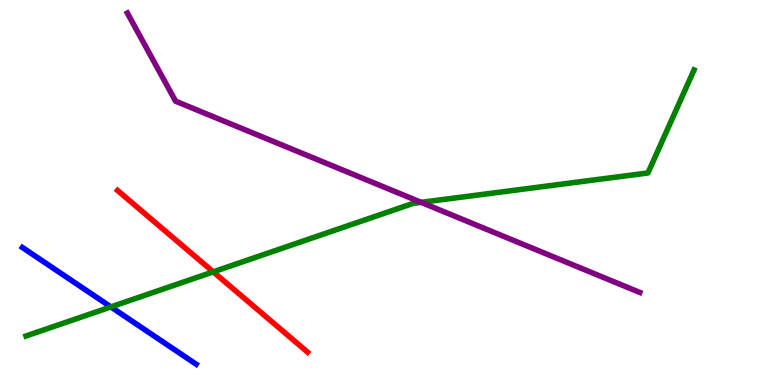[{'lines': ['blue', 'red'], 'intersections': []}, {'lines': ['green', 'red'], 'intersections': [{'x': 2.75, 'y': 2.94}]}, {'lines': ['purple', 'red'], 'intersections': []}, {'lines': ['blue', 'green'], 'intersections': [{'x': 1.43, 'y': 2.03}]}, {'lines': ['blue', 'purple'], 'intersections': []}, {'lines': ['green', 'purple'], 'intersections': [{'x': 5.43, 'y': 4.74}]}]